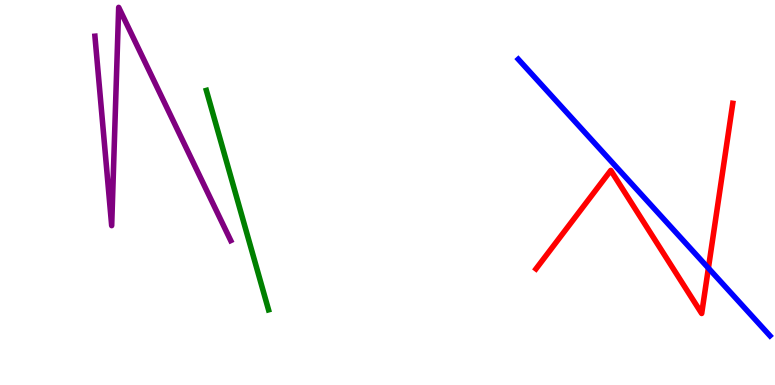[{'lines': ['blue', 'red'], 'intersections': [{'x': 9.14, 'y': 3.04}]}, {'lines': ['green', 'red'], 'intersections': []}, {'lines': ['purple', 'red'], 'intersections': []}, {'lines': ['blue', 'green'], 'intersections': []}, {'lines': ['blue', 'purple'], 'intersections': []}, {'lines': ['green', 'purple'], 'intersections': []}]